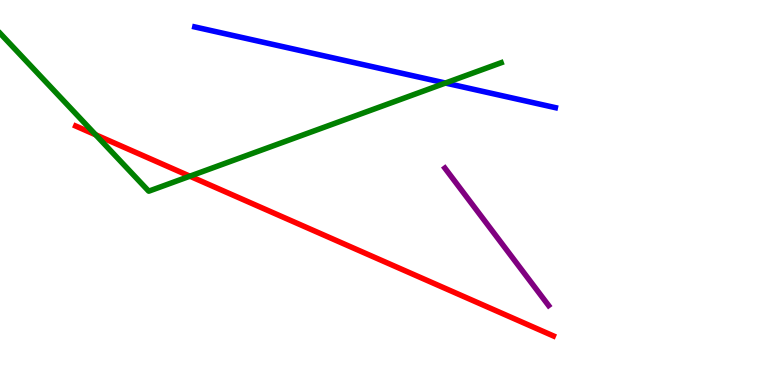[{'lines': ['blue', 'red'], 'intersections': []}, {'lines': ['green', 'red'], 'intersections': [{'x': 1.23, 'y': 6.5}, {'x': 2.45, 'y': 5.42}]}, {'lines': ['purple', 'red'], 'intersections': []}, {'lines': ['blue', 'green'], 'intersections': [{'x': 5.75, 'y': 7.84}]}, {'lines': ['blue', 'purple'], 'intersections': []}, {'lines': ['green', 'purple'], 'intersections': []}]